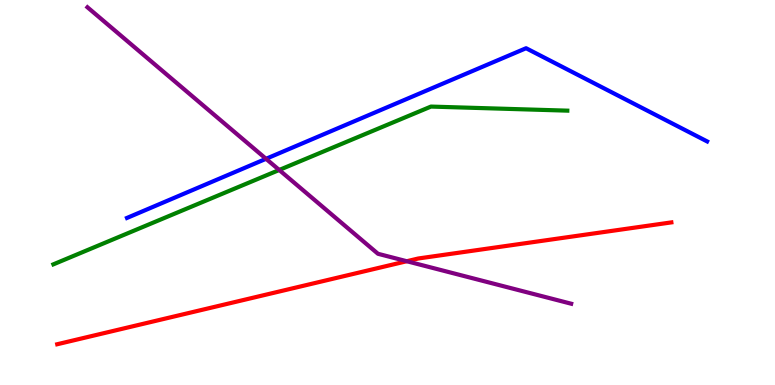[{'lines': ['blue', 'red'], 'intersections': []}, {'lines': ['green', 'red'], 'intersections': []}, {'lines': ['purple', 'red'], 'intersections': [{'x': 5.25, 'y': 3.21}]}, {'lines': ['blue', 'green'], 'intersections': []}, {'lines': ['blue', 'purple'], 'intersections': [{'x': 3.43, 'y': 5.88}]}, {'lines': ['green', 'purple'], 'intersections': [{'x': 3.6, 'y': 5.58}]}]